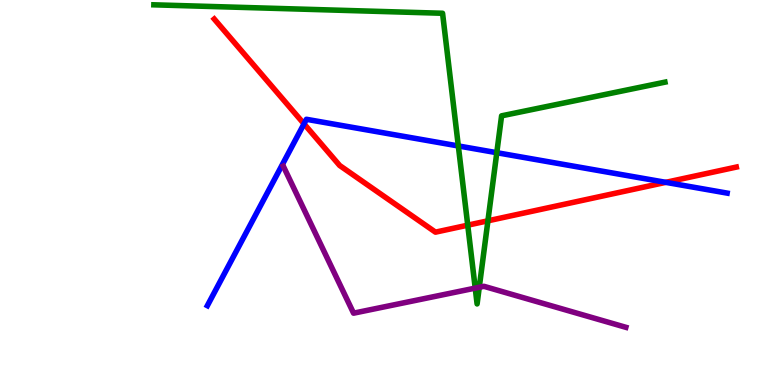[{'lines': ['blue', 'red'], 'intersections': [{'x': 3.92, 'y': 6.78}, {'x': 8.59, 'y': 5.26}]}, {'lines': ['green', 'red'], 'intersections': [{'x': 6.04, 'y': 4.15}, {'x': 6.3, 'y': 4.26}]}, {'lines': ['purple', 'red'], 'intersections': []}, {'lines': ['blue', 'green'], 'intersections': [{'x': 5.91, 'y': 6.21}, {'x': 6.41, 'y': 6.03}]}, {'lines': ['blue', 'purple'], 'intersections': []}, {'lines': ['green', 'purple'], 'intersections': [{'x': 6.13, 'y': 2.52}, {'x': 6.18, 'y': 2.54}]}]